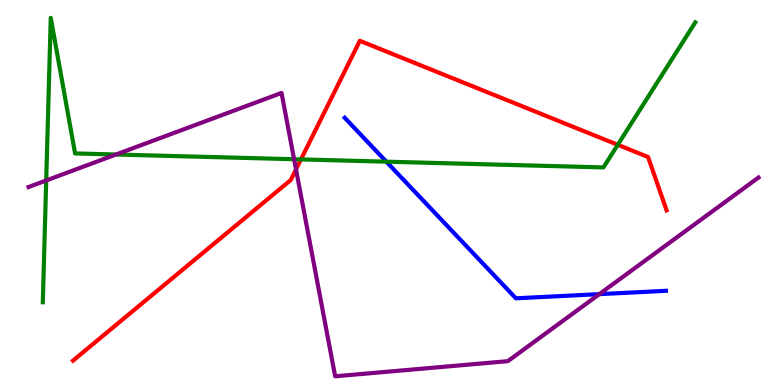[{'lines': ['blue', 'red'], 'intersections': []}, {'lines': ['green', 'red'], 'intersections': [{'x': 3.88, 'y': 5.86}, {'x': 7.97, 'y': 6.24}]}, {'lines': ['purple', 'red'], 'intersections': [{'x': 3.82, 'y': 5.6}]}, {'lines': ['blue', 'green'], 'intersections': [{'x': 4.99, 'y': 5.8}]}, {'lines': ['blue', 'purple'], 'intersections': [{'x': 7.73, 'y': 2.36}]}, {'lines': ['green', 'purple'], 'intersections': [{'x': 0.596, 'y': 5.31}, {'x': 1.5, 'y': 5.99}, {'x': 3.79, 'y': 5.86}]}]